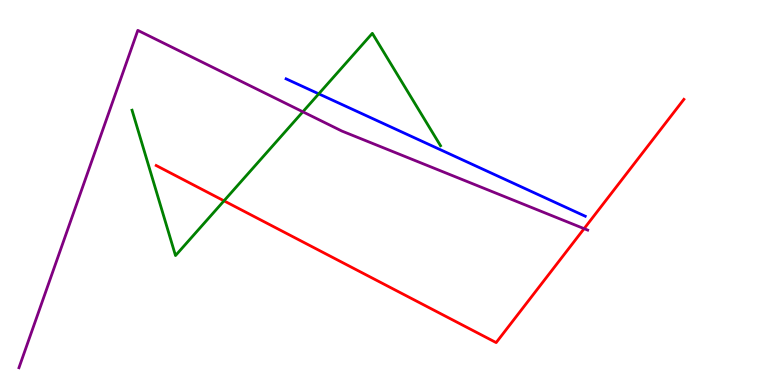[{'lines': ['blue', 'red'], 'intersections': []}, {'lines': ['green', 'red'], 'intersections': [{'x': 2.89, 'y': 4.78}]}, {'lines': ['purple', 'red'], 'intersections': [{'x': 7.54, 'y': 4.06}]}, {'lines': ['blue', 'green'], 'intersections': [{'x': 4.11, 'y': 7.56}]}, {'lines': ['blue', 'purple'], 'intersections': []}, {'lines': ['green', 'purple'], 'intersections': [{'x': 3.91, 'y': 7.1}]}]